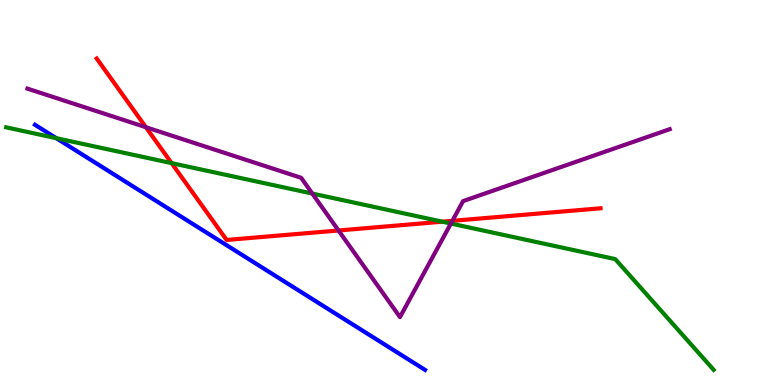[{'lines': ['blue', 'red'], 'intersections': []}, {'lines': ['green', 'red'], 'intersections': [{'x': 2.21, 'y': 5.76}, {'x': 5.71, 'y': 4.24}]}, {'lines': ['purple', 'red'], 'intersections': [{'x': 1.88, 'y': 6.7}, {'x': 4.37, 'y': 4.01}, {'x': 5.84, 'y': 4.26}]}, {'lines': ['blue', 'green'], 'intersections': [{'x': 0.726, 'y': 6.41}]}, {'lines': ['blue', 'purple'], 'intersections': []}, {'lines': ['green', 'purple'], 'intersections': [{'x': 4.03, 'y': 4.97}, {'x': 5.82, 'y': 4.19}]}]